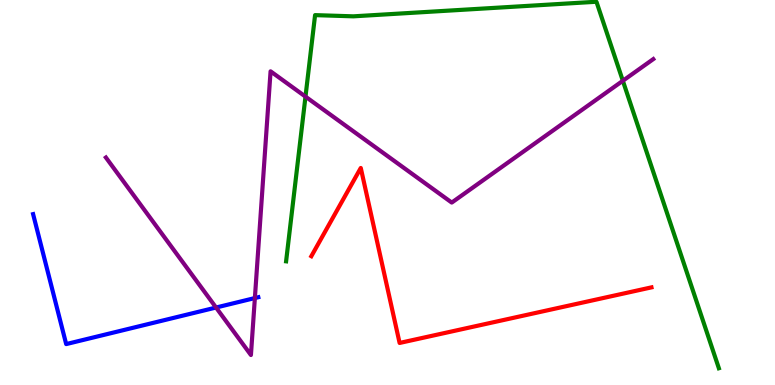[{'lines': ['blue', 'red'], 'intersections': []}, {'lines': ['green', 'red'], 'intersections': []}, {'lines': ['purple', 'red'], 'intersections': []}, {'lines': ['blue', 'green'], 'intersections': []}, {'lines': ['blue', 'purple'], 'intersections': [{'x': 2.79, 'y': 2.01}, {'x': 3.29, 'y': 2.26}]}, {'lines': ['green', 'purple'], 'intersections': [{'x': 3.94, 'y': 7.49}, {'x': 8.04, 'y': 7.9}]}]